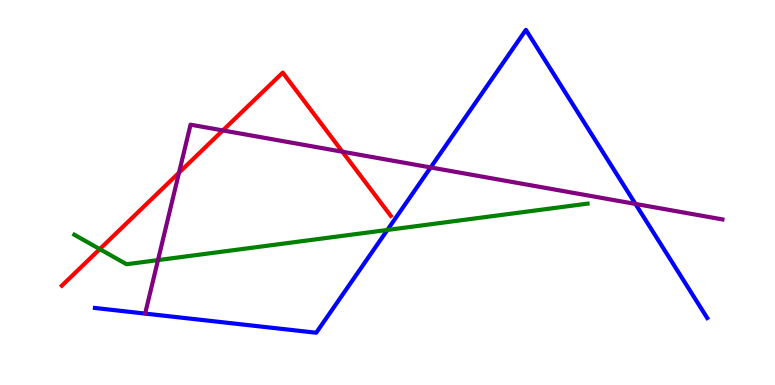[{'lines': ['blue', 'red'], 'intersections': []}, {'lines': ['green', 'red'], 'intersections': [{'x': 1.29, 'y': 3.53}]}, {'lines': ['purple', 'red'], 'intersections': [{'x': 2.31, 'y': 5.52}, {'x': 2.88, 'y': 6.61}, {'x': 4.42, 'y': 6.06}]}, {'lines': ['blue', 'green'], 'intersections': [{'x': 5.0, 'y': 4.03}]}, {'lines': ['blue', 'purple'], 'intersections': [{'x': 5.56, 'y': 5.65}, {'x': 8.2, 'y': 4.7}]}, {'lines': ['green', 'purple'], 'intersections': [{'x': 2.04, 'y': 3.24}]}]